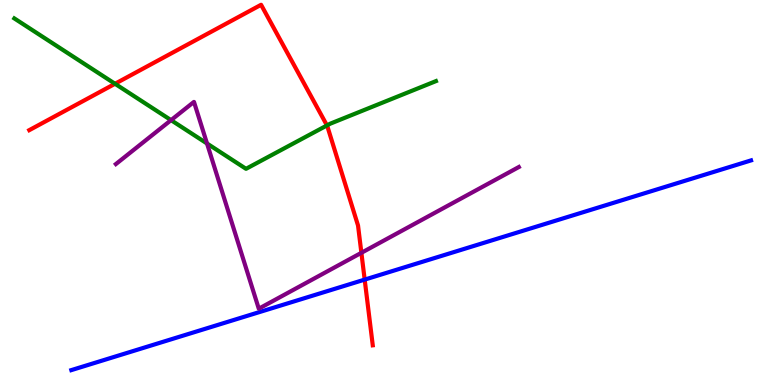[{'lines': ['blue', 'red'], 'intersections': [{'x': 4.71, 'y': 2.74}]}, {'lines': ['green', 'red'], 'intersections': [{'x': 1.48, 'y': 7.82}, {'x': 4.22, 'y': 6.74}]}, {'lines': ['purple', 'red'], 'intersections': [{'x': 4.66, 'y': 3.43}]}, {'lines': ['blue', 'green'], 'intersections': []}, {'lines': ['blue', 'purple'], 'intersections': []}, {'lines': ['green', 'purple'], 'intersections': [{'x': 2.21, 'y': 6.88}, {'x': 2.67, 'y': 6.27}]}]